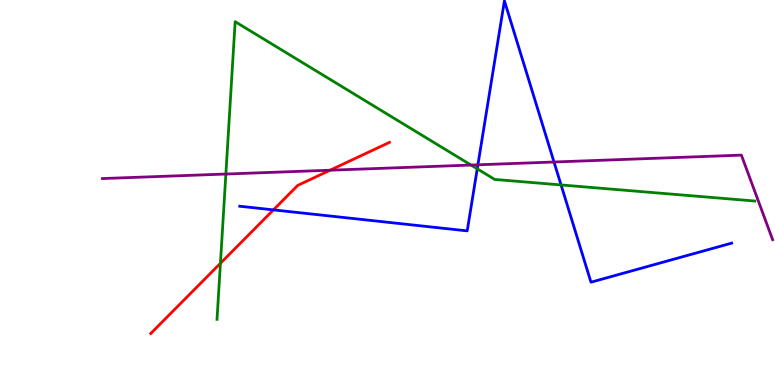[{'lines': ['blue', 'red'], 'intersections': [{'x': 3.53, 'y': 4.55}]}, {'lines': ['green', 'red'], 'intersections': [{'x': 2.84, 'y': 3.16}]}, {'lines': ['purple', 'red'], 'intersections': [{'x': 4.26, 'y': 5.58}]}, {'lines': ['blue', 'green'], 'intersections': [{'x': 6.16, 'y': 5.61}, {'x': 7.24, 'y': 5.2}]}, {'lines': ['blue', 'purple'], 'intersections': [{'x': 6.17, 'y': 5.72}, {'x': 7.15, 'y': 5.79}]}, {'lines': ['green', 'purple'], 'intersections': [{'x': 2.91, 'y': 5.48}, {'x': 6.08, 'y': 5.71}]}]